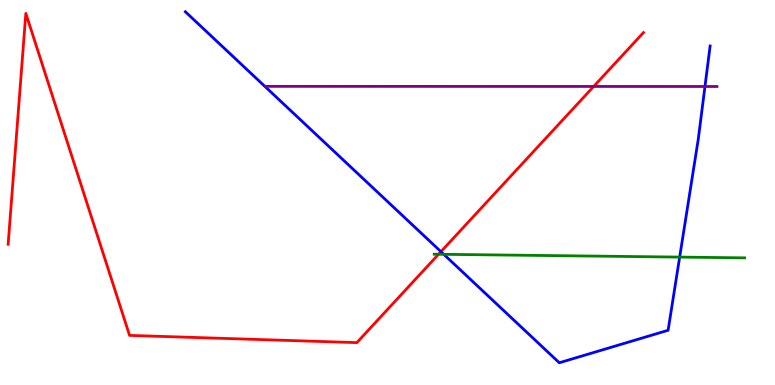[{'lines': ['blue', 'red'], 'intersections': [{'x': 5.69, 'y': 3.46}]}, {'lines': ['green', 'red'], 'intersections': [{'x': 5.66, 'y': 3.4}]}, {'lines': ['purple', 'red'], 'intersections': [{'x': 7.66, 'y': 7.75}]}, {'lines': ['blue', 'green'], 'intersections': [{'x': 5.73, 'y': 3.39}, {'x': 8.77, 'y': 3.32}]}, {'lines': ['blue', 'purple'], 'intersections': [{'x': 9.1, 'y': 7.75}]}, {'lines': ['green', 'purple'], 'intersections': []}]